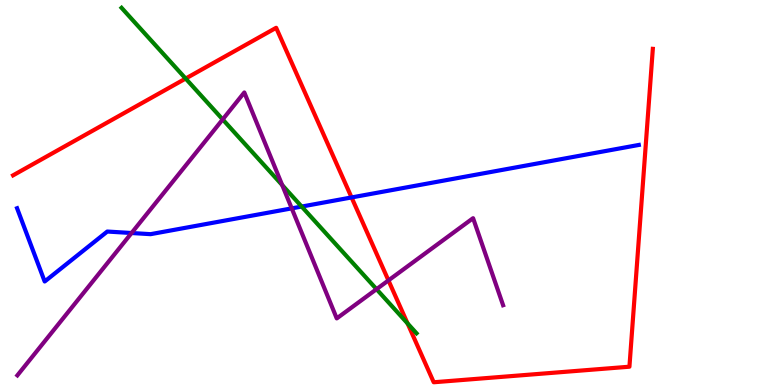[{'lines': ['blue', 'red'], 'intersections': [{'x': 4.54, 'y': 4.87}]}, {'lines': ['green', 'red'], 'intersections': [{'x': 2.4, 'y': 7.96}, {'x': 5.26, 'y': 1.6}]}, {'lines': ['purple', 'red'], 'intersections': [{'x': 5.01, 'y': 2.72}]}, {'lines': ['blue', 'green'], 'intersections': [{'x': 3.89, 'y': 4.63}]}, {'lines': ['blue', 'purple'], 'intersections': [{'x': 1.7, 'y': 3.95}, {'x': 3.76, 'y': 4.59}]}, {'lines': ['green', 'purple'], 'intersections': [{'x': 2.87, 'y': 6.9}, {'x': 3.64, 'y': 5.19}, {'x': 4.86, 'y': 2.49}]}]